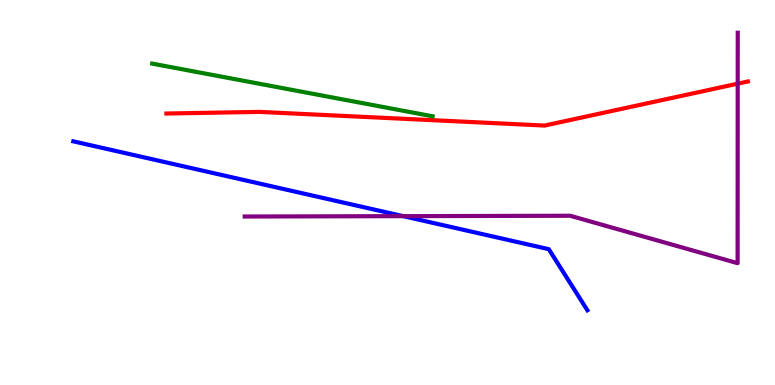[{'lines': ['blue', 'red'], 'intersections': []}, {'lines': ['green', 'red'], 'intersections': []}, {'lines': ['purple', 'red'], 'intersections': [{'x': 9.52, 'y': 7.83}]}, {'lines': ['blue', 'green'], 'intersections': []}, {'lines': ['blue', 'purple'], 'intersections': [{'x': 5.2, 'y': 4.39}]}, {'lines': ['green', 'purple'], 'intersections': []}]